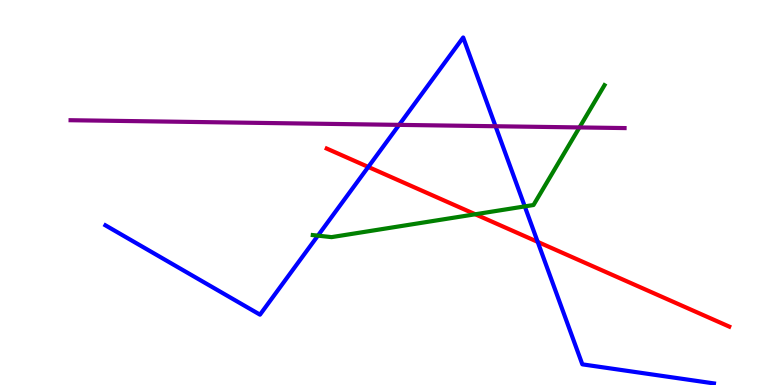[{'lines': ['blue', 'red'], 'intersections': [{'x': 4.75, 'y': 5.66}, {'x': 6.94, 'y': 3.72}]}, {'lines': ['green', 'red'], 'intersections': [{'x': 6.13, 'y': 4.43}]}, {'lines': ['purple', 'red'], 'intersections': []}, {'lines': ['blue', 'green'], 'intersections': [{'x': 4.1, 'y': 3.88}, {'x': 6.77, 'y': 4.64}]}, {'lines': ['blue', 'purple'], 'intersections': [{'x': 5.15, 'y': 6.76}, {'x': 6.39, 'y': 6.72}]}, {'lines': ['green', 'purple'], 'intersections': [{'x': 7.48, 'y': 6.69}]}]